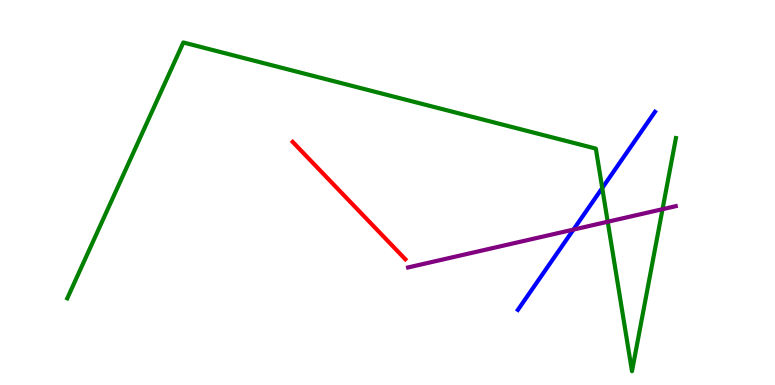[{'lines': ['blue', 'red'], 'intersections': []}, {'lines': ['green', 'red'], 'intersections': []}, {'lines': ['purple', 'red'], 'intersections': []}, {'lines': ['blue', 'green'], 'intersections': [{'x': 7.77, 'y': 5.12}]}, {'lines': ['blue', 'purple'], 'intersections': [{'x': 7.4, 'y': 4.04}]}, {'lines': ['green', 'purple'], 'intersections': [{'x': 7.84, 'y': 4.24}, {'x': 8.55, 'y': 4.57}]}]